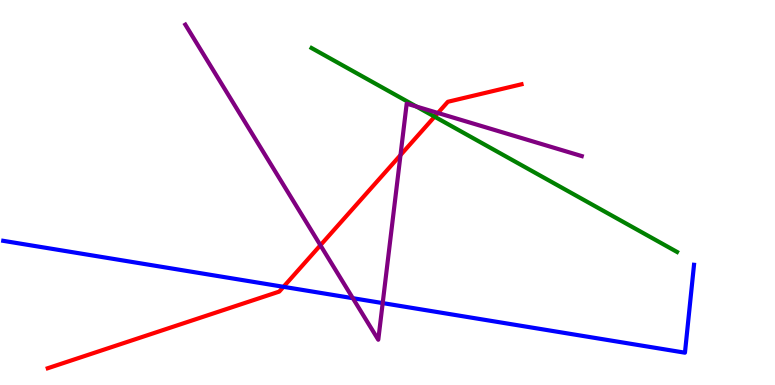[{'lines': ['blue', 'red'], 'intersections': [{'x': 3.66, 'y': 2.55}]}, {'lines': ['green', 'red'], 'intersections': [{'x': 5.61, 'y': 6.97}]}, {'lines': ['purple', 'red'], 'intersections': [{'x': 4.13, 'y': 3.63}, {'x': 5.17, 'y': 5.97}, {'x': 5.65, 'y': 7.07}]}, {'lines': ['blue', 'green'], 'intersections': []}, {'lines': ['blue', 'purple'], 'intersections': [{'x': 4.55, 'y': 2.25}, {'x': 4.94, 'y': 2.13}]}, {'lines': ['green', 'purple'], 'intersections': [{'x': 5.37, 'y': 7.23}]}]